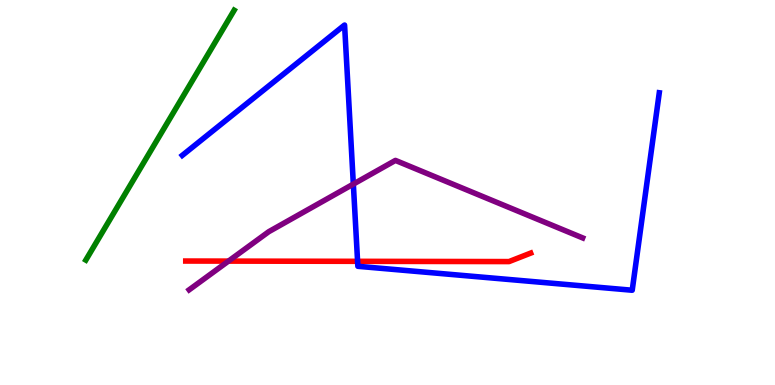[{'lines': ['blue', 'red'], 'intersections': [{'x': 4.61, 'y': 3.21}]}, {'lines': ['green', 'red'], 'intersections': []}, {'lines': ['purple', 'red'], 'intersections': [{'x': 2.95, 'y': 3.22}]}, {'lines': ['blue', 'green'], 'intersections': []}, {'lines': ['blue', 'purple'], 'intersections': [{'x': 4.56, 'y': 5.22}]}, {'lines': ['green', 'purple'], 'intersections': []}]